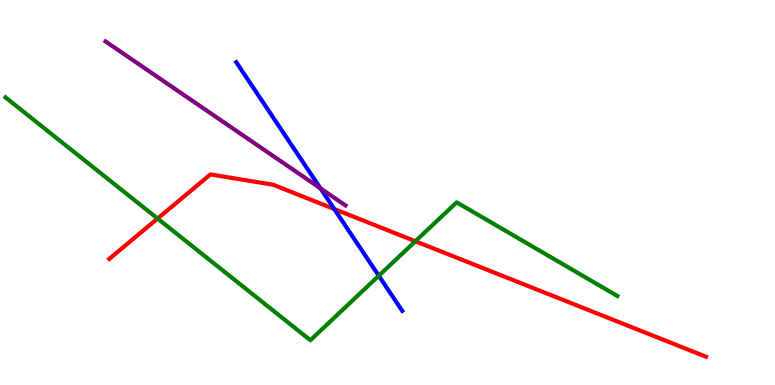[{'lines': ['blue', 'red'], 'intersections': [{'x': 4.31, 'y': 4.57}]}, {'lines': ['green', 'red'], 'intersections': [{'x': 2.03, 'y': 4.32}, {'x': 5.36, 'y': 3.73}]}, {'lines': ['purple', 'red'], 'intersections': []}, {'lines': ['blue', 'green'], 'intersections': [{'x': 4.89, 'y': 2.84}]}, {'lines': ['blue', 'purple'], 'intersections': [{'x': 4.13, 'y': 5.11}]}, {'lines': ['green', 'purple'], 'intersections': []}]